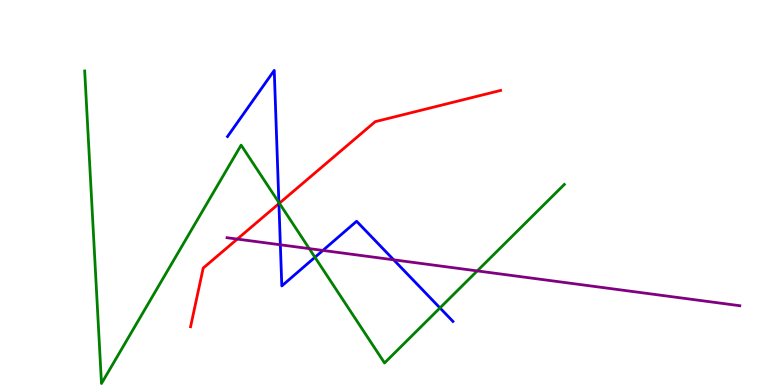[{'lines': ['blue', 'red'], 'intersections': [{'x': 3.6, 'y': 4.71}]}, {'lines': ['green', 'red'], 'intersections': [{'x': 3.6, 'y': 4.72}]}, {'lines': ['purple', 'red'], 'intersections': [{'x': 3.06, 'y': 3.79}]}, {'lines': ['blue', 'green'], 'intersections': [{'x': 3.6, 'y': 4.74}, {'x': 4.06, 'y': 3.32}, {'x': 5.68, 'y': 2.0}]}, {'lines': ['blue', 'purple'], 'intersections': [{'x': 3.62, 'y': 3.64}, {'x': 4.17, 'y': 3.5}, {'x': 5.08, 'y': 3.25}]}, {'lines': ['green', 'purple'], 'intersections': [{'x': 3.99, 'y': 3.54}, {'x': 6.16, 'y': 2.96}]}]